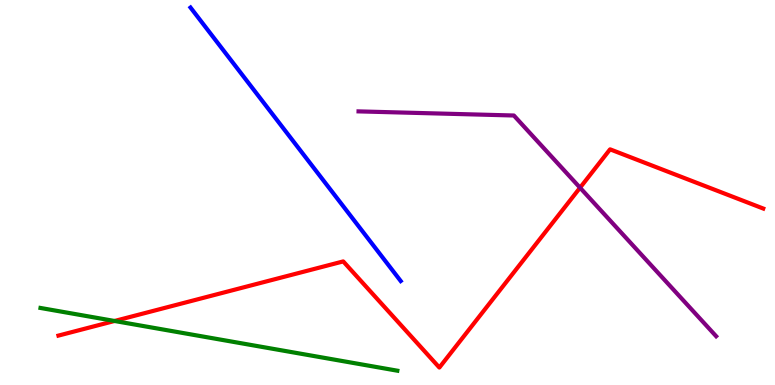[{'lines': ['blue', 'red'], 'intersections': []}, {'lines': ['green', 'red'], 'intersections': [{'x': 1.48, 'y': 1.66}]}, {'lines': ['purple', 'red'], 'intersections': [{'x': 7.48, 'y': 5.12}]}, {'lines': ['blue', 'green'], 'intersections': []}, {'lines': ['blue', 'purple'], 'intersections': []}, {'lines': ['green', 'purple'], 'intersections': []}]